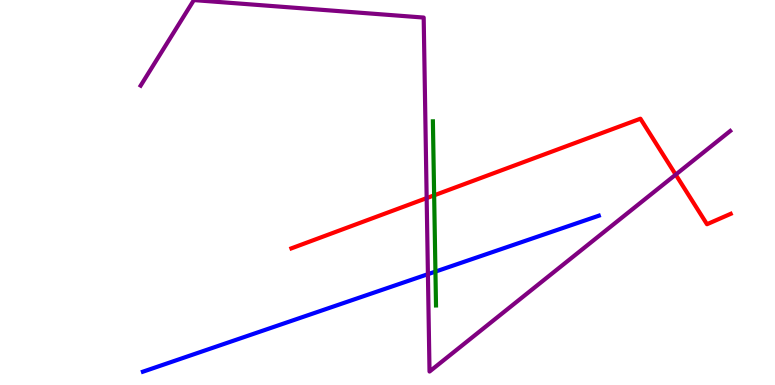[{'lines': ['blue', 'red'], 'intersections': []}, {'lines': ['green', 'red'], 'intersections': [{'x': 5.6, 'y': 4.93}]}, {'lines': ['purple', 'red'], 'intersections': [{'x': 5.51, 'y': 4.85}, {'x': 8.72, 'y': 5.46}]}, {'lines': ['blue', 'green'], 'intersections': [{'x': 5.62, 'y': 2.95}]}, {'lines': ['blue', 'purple'], 'intersections': [{'x': 5.52, 'y': 2.88}]}, {'lines': ['green', 'purple'], 'intersections': []}]